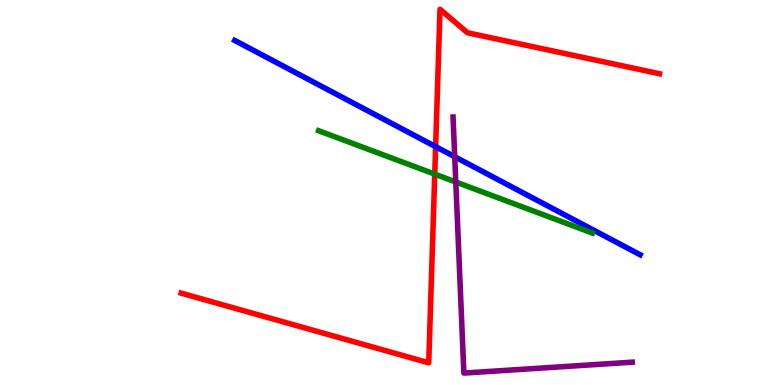[{'lines': ['blue', 'red'], 'intersections': [{'x': 5.62, 'y': 6.19}]}, {'lines': ['green', 'red'], 'intersections': [{'x': 5.61, 'y': 5.48}]}, {'lines': ['purple', 'red'], 'intersections': []}, {'lines': ['blue', 'green'], 'intersections': []}, {'lines': ['blue', 'purple'], 'intersections': [{'x': 5.87, 'y': 5.93}]}, {'lines': ['green', 'purple'], 'intersections': [{'x': 5.88, 'y': 5.27}]}]